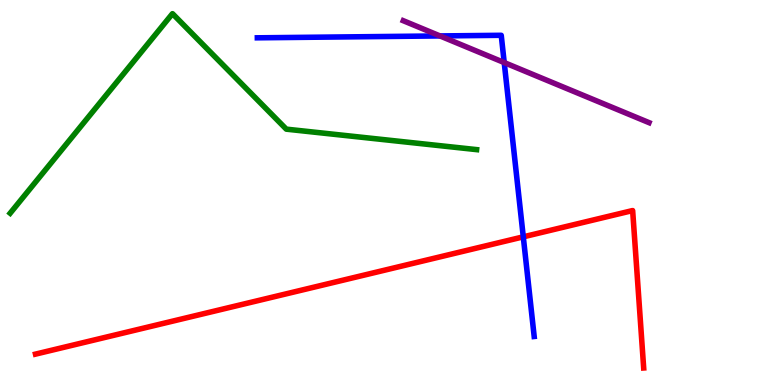[{'lines': ['blue', 'red'], 'intersections': [{'x': 6.75, 'y': 3.85}]}, {'lines': ['green', 'red'], 'intersections': []}, {'lines': ['purple', 'red'], 'intersections': []}, {'lines': ['blue', 'green'], 'intersections': []}, {'lines': ['blue', 'purple'], 'intersections': [{'x': 5.68, 'y': 9.07}, {'x': 6.51, 'y': 8.37}]}, {'lines': ['green', 'purple'], 'intersections': []}]